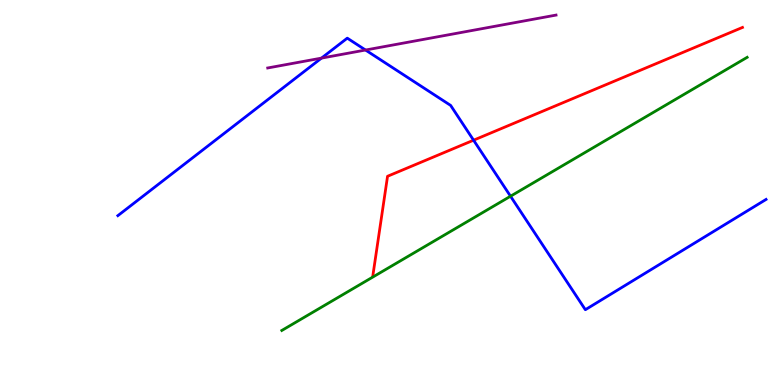[{'lines': ['blue', 'red'], 'intersections': [{'x': 6.11, 'y': 6.36}]}, {'lines': ['green', 'red'], 'intersections': []}, {'lines': ['purple', 'red'], 'intersections': []}, {'lines': ['blue', 'green'], 'intersections': [{'x': 6.59, 'y': 4.9}]}, {'lines': ['blue', 'purple'], 'intersections': [{'x': 4.15, 'y': 8.49}, {'x': 4.72, 'y': 8.7}]}, {'lines': ['green', 'purple'], 'intersections': []}]